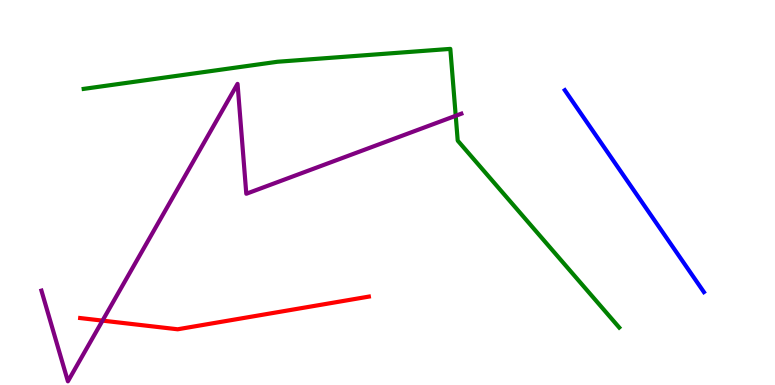[{'lines': ['blue', 'red'], 'intersections': []}, {'lines': ['green', 'red'], 'intersections': []}, {'lines': ['purple', 'red'], 'intersections': [{'x': 1.32, 'y': 1.67}]}, {'lines': ['blue', 'green'], 'intersections': []}, {'lines': ['blue', 'purple'], 'intersections': []}, {'lines': ['green', 'purple'], 'intersections': [{'x': 5.88, 'y': 6.99}]}]